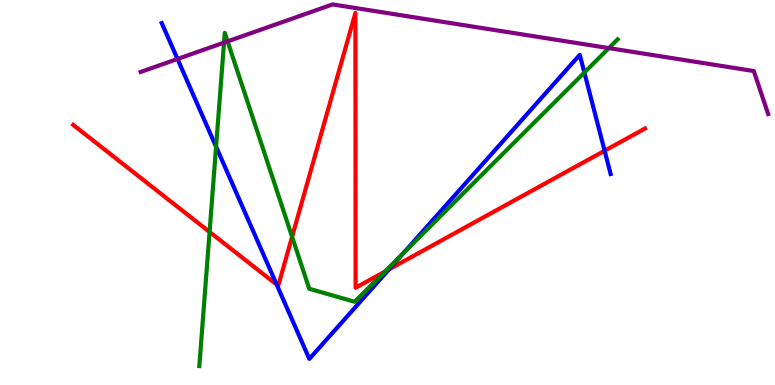[{'lines': ['blue', 'red'], 'intersections': [{'x': 3.57, 'y': 2.61}, {'x': 5.02, 'y': 3.0}, {'x': 7.8, 'y': 6.08}]}, {'lines': ['green', 'red'], 'intersections': [{'x': 2.7, 'y': 3.98}, {'x': 3.77, 'y': 3.85}, {'x': 4.97, 'y': 2.94}]}, {'lines': ['purple', 'red'], 'intersections': []}, {'lines': ['blue', 'green'], 'intersections': [{'x': 2.79, 'y': 6.19}, {'x': 5.21, 'y': 3.43}, {'x': 7.54, 'y': 8.12}]}, {'lines': ['blue', 'purple'], 'intersections': [{'x': 2.29, 'y': 8.47}]}, {'lines': ['green', 'purple'], 'intersections': [{'x': 2.89, 'y': 8.89}, {'x': 2.94, 'y': 8.93}, {'x': 7.86, 'y': 8.75}]}]